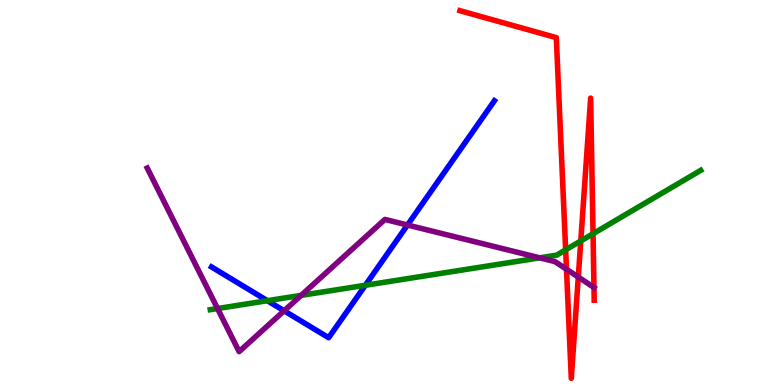[{'lines': ['blue', 'red'], 'intersections': []}, {'lines': ['green', 'red'], 'intersections': [{'x': 7.3, 'y': 3.51}, {'x': 7.49, 'y': 3.74}, {'x': 7.65, 'y': 3.93}]}, {'lines': ['purple', 'red'], 'intersections': [{'x': 7.31, 'y': 3.01}, {'x': 7.46, 'y': 2.8}, {'x': 7.66, 'y': 2.53}]}, {'lines': ['blue', 'green'], 'intersections': [{'x': 3.45, 'y': 2.19}, {'x': 4.71, 'y': 2.59}]}, {'lines': ['blue', 'purple'], 'intersections': [{'x': 3.67, 'y': 1.93}, {'x': 5.26, 'y': 4.16}]}, {'lines': ['green', 'purple'], 'intersections': [{'x': 2.81, 'y': 1.99}, {'x': 3.89, 'y': 2.33}, {'x': 6.96, 'y': 3.3}]}]